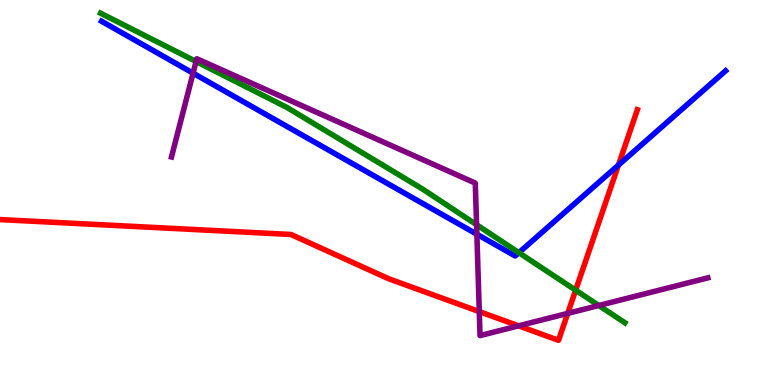[{'lines': ['blue', 'red'], 'intersections': [{'x': 7.98, 'y': 5.71}]}, {'lines': ['green', 'red'], 'intersections': [{'x': 7.43, 'y': 2.46}]}, {'lines': ['purple', 'red'], 'intersections': [{'x': 6.18, 'y': 1.91}, {'x': 6.69, 'y': 1.54}, {'x': 7.33, 'y': 1.86}]}, {'lines': ['blue', 'green'], 'intersections': [{'x': 6.7, 'y': 3.44}]}, {'lines': ['blue', 'purple'], 'intersections': [{'x': 2.49, 'y': 8.1}, {'x': 6.15, 'y': 3.92}]}, {'lines': ['green', 'purple'], 'intersections': [{'x': 2.53, 'y': 8.4}, {'x': 6.15, 'y': 4.16}, {'x': 7.73, 'y': 2.07}]}]